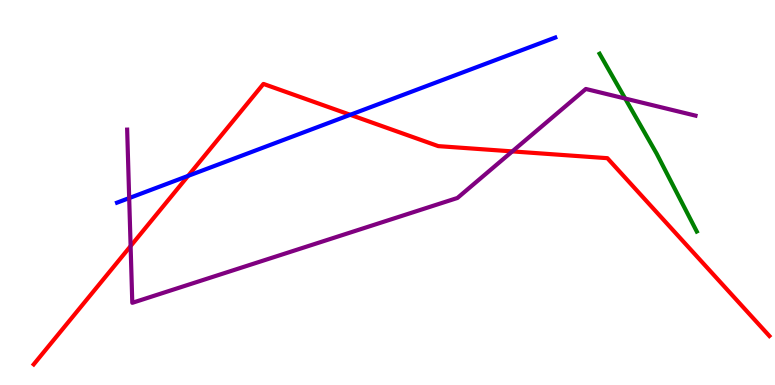[{'lines': ['blue', 'red'], 'intersections': [{'x': 2.43, 'y': 5.43}, {'x': 4.52, 'y': 7.02}]}, {'lines': ['green', 'red'], 'intersections': []}, {'lines': ['purple', 'red'], 'intersections': [{'x': 1.69, 'y': 3.61}, {'x': 6.61, 'y': 6.07}]}, {'lines': ['blue', 'green'], 'intersections': []}, {'lines': ['blue', 'purple'], 'intersections': [{'x': 1.67, 'y': 4.85}]}, {'lines': ['green', 'purple'], 'intersections': [{'x': 8.07, 'y': 7.44}]}]